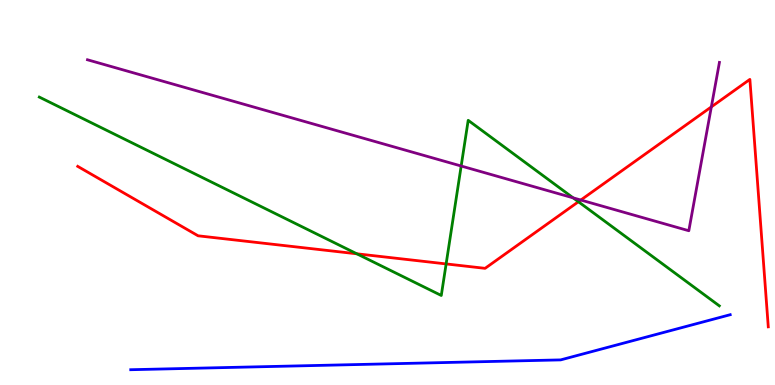[{'lines': ['blue', 'red'], 'intersections': []}, {'lines': ['green', 'red'], 'intersections': [{'x': 4.6, 'y': 3.41}, {'x': 5.76, 'y': 3.14}, {'x': 7.46, 'y': 4.76}]}, {'lines': ['purple', 'red'], 'intersections': [{'x': 7.49, 'y': 4.8}, {'x': 9.18, 'y': 7.22}]}, {'lines': ['blue', 'green'], 'intersections': []}, {'lines': ['blue', 'purple'], 'intersections': []}, {'lines': ['green', 'purple'], 'intersections': [{'x': 5.95, 'y': 5.69}, {'x': 7.4, 'y': 4.86}]}]